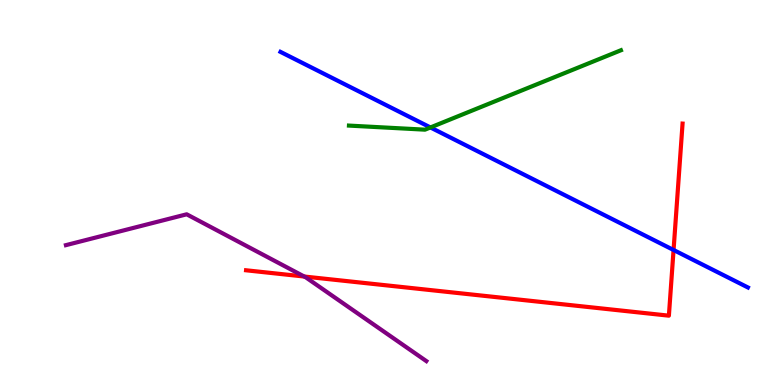[{'lines': ['blue', 'red'], 'intersections': [{'x': 8.69, 'y': 3.51}]}, {'lines': ['green', 'red'], 'intersections': []}, {'lines': ['purple', 'red'], 'intersections': [{'x': 3.93, 'y': 2.82}]}, {'lines': ['blue', 'green'], 'intersections': [{'x': 5.55, 'y': 6.69}]}, {'lines': ['blue', 'purple'], 'intersections': []}, {'lines': ['green', 'purple'], 'intersections': []}]